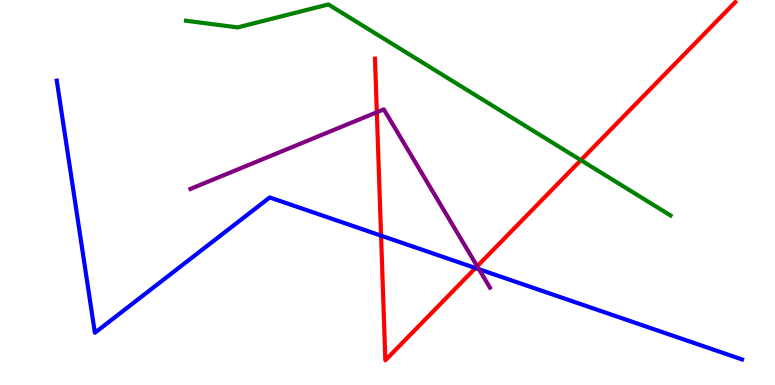[{'lines': ['blue', 'red'], 'intersections': [{'x': 4.92, 'y': 3.88}, {'x': 6.14, 'y': 3.04}]}, {'lines': ['green', 'red'], 'intersections': [{'x': 7.5, 'y': 5.84}]}, {'lines': ['purple', 'red'], 'intersections': [{'x': 4.86, 'y': 7.08}, {'x': 6.16, 'y': 3.08}]}, {'lines': ['blue', 'green'], 'intersections': []}, {'lines': ['blue', 'purple'], 'intersections': [{'x': 6.18, 'y': 3.01}]}, {'lines': ['green', 'purple'], 'intersections': []}]